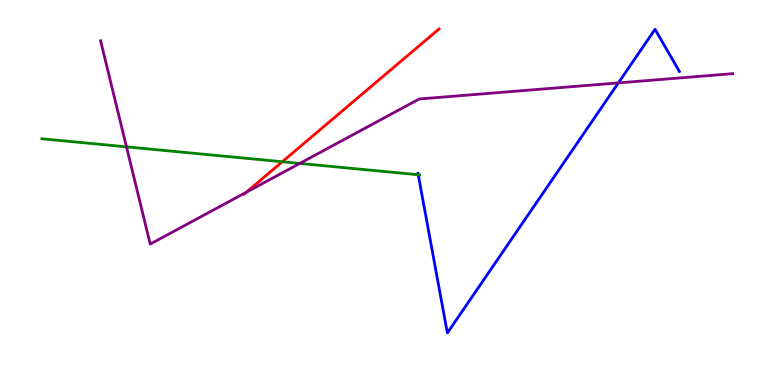[{'lines': ['blue', 'red'], 'intersections': []}, {'lines': ['green', 'red'], 'intersections': [{'x': 3.64, 'y': 5.8}]}, {'lines': ['purple', 'red'], 'intersections': [{'x': 3.18, 'y': 5.01}]}, {'lines': ['blue', 'green'], 'intersections': [{'x': 5.4, 'y': 5.46}]}, {'lines': ['blue', 'purple'], 'intersections': [{'x': 7.98, 'y': 7.85}]}, {'lines': ['green', 'purple'], 'intersections': [{'x': 1.63, 'y': 6.19}, {'x': 3.87, 'y': 5.76}]}]